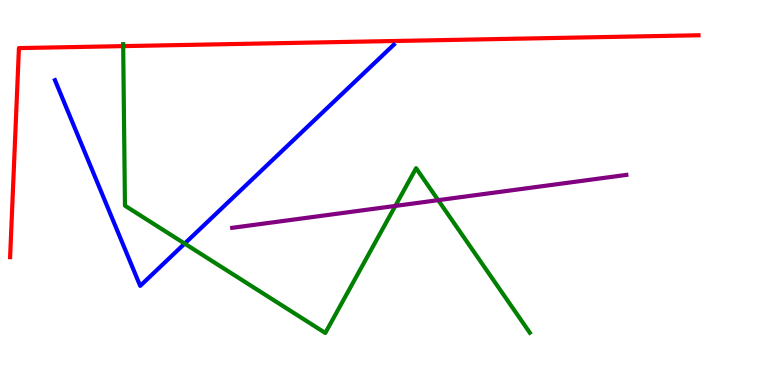[{'lines': ['blue', 'red'], 'intersections': []}, {'lines': ['green', 'red'], 'intersections': [{'x': 1.59, 'y': 8.8}]}, {'lines': ['purple', 'red'], 'intersections': []}, {'lines': ['blue', 'green'], 'intersections': [{'x': 2.38, 'y': 3.67}]}, {'lines': ['blue', 'purple'], 'intersections': []}, {'lines': ['green', 'purple'], 'intersections': [{'x': 5.1, 'y': 4.65}, {'x': 5.65, 'y': 4.8}]}]